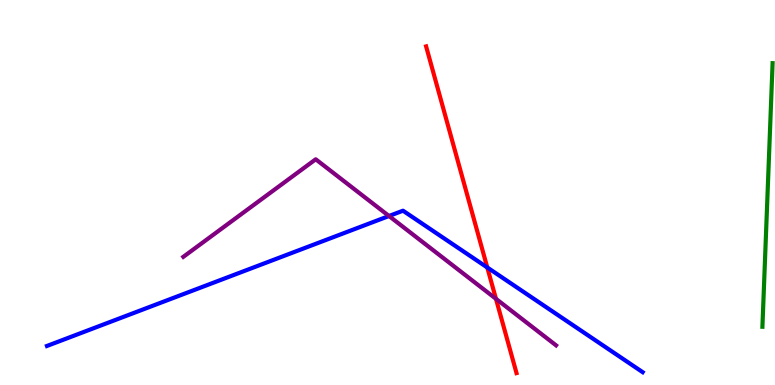[{'lines': ['blue', 'red'], 'intersections': [{'x': 6.29, 'y': 3.05}]}, {'lines': ['green', 'red'], 'intersections': []}, {'lines': ['purple', 'red'], 'intersections': [{'x': 6.4, 'y': 2.24}]}, {'lines': ['blue', 'green'], 'intersections': []}, {'lines': ['blue', 'purple'], 'intersections': [{'x': 5.02, 'y': 4.39}]}, {'lines': ['green', 'purple'], 'intersections': []}]